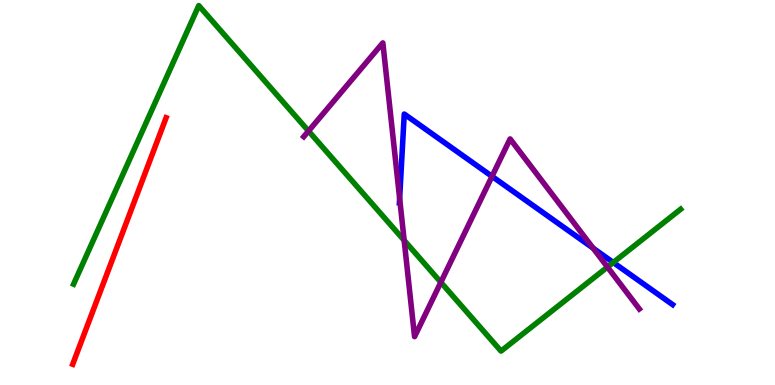[{'lines': ['blue', 'red'], 'intersections': []}, {'lines': ['green', 'red'], 'intersections': []}, {'lines': ['purple', 'red'], 'intersections': []}, {'lines': ['blue', 'green'], 'intersections': [{'x': 7.91, 'y': 3.18}]}, {'lines': ['blue', 'purple'], 'intersections': [{'x': 5.16, 'y': 4.85}, {'x': 6.35, 'y': 5.42}, {'x': 7.65, 'y': 3.55}]}, {'lines': ['green', 'purple'], 'intersections': [{'x': 3.98, 'y': 6.6}, {'x': 5.21, 'y': 3.76}, {'x': 5.69, 'y': 2.67}, {'x': 7.84, 'y': 3.06}]}]